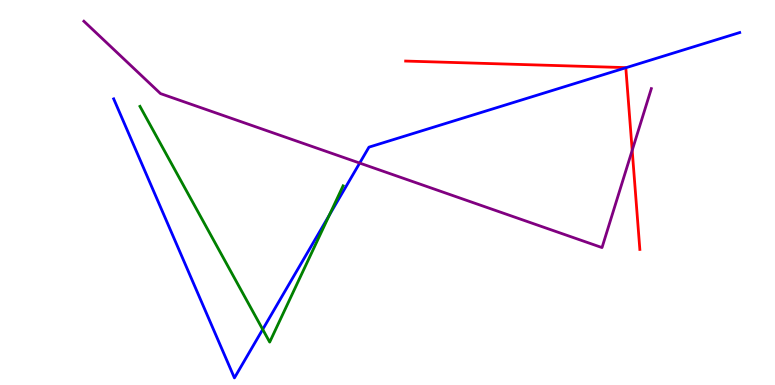[{'lines': ['blue', 'red'], 'intersections': [{'x': 8.07, 'y': 8.24}]}, {'lines': ['green', 'red'], 'intersections': []}, {'lines': ['purple', 'red'], 'intersections': [{'x': 8.16, 'y': 6.1}]}, {'lines': ['blue', 'green'], 'intersections': [{'x': 3.39, 'y': 1.44}, {'x': 4.25, 'y': 4.41}]}, {'lines': ['blue', 'purple'], 'intersections': [{'x': 4.64, 'y': 5.76}]}, {'lines': ['green', 'purple'], 'intersections': []}]